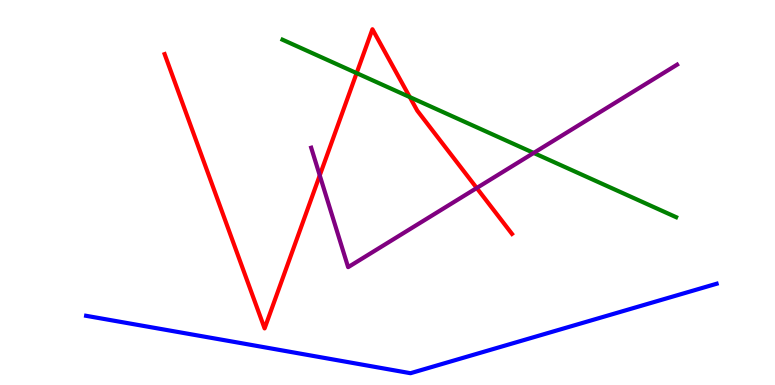[{'lines': ['blue', 'red'], 'intersections': []}, {'lines': ['green', 'red'], 'intersections': [{'x': 4.6, 'y': 8.1}, {'x': 5.29, 'y': 7.48}]}, {'lines': ['purple', 'red'], 'intersections': [{'x': 4.13, 'y': 5.44}, {'x': 6.15, 'y': 5.12}]}, {'lines': ['blue', 'green'], 'intersections': []}, {'lines': ['blue', 'purple'], 'intersections': []}, {'lines': ['green', 'purple'], 'intersections': [{'x': 6.89, 'y': 6.03}]}]